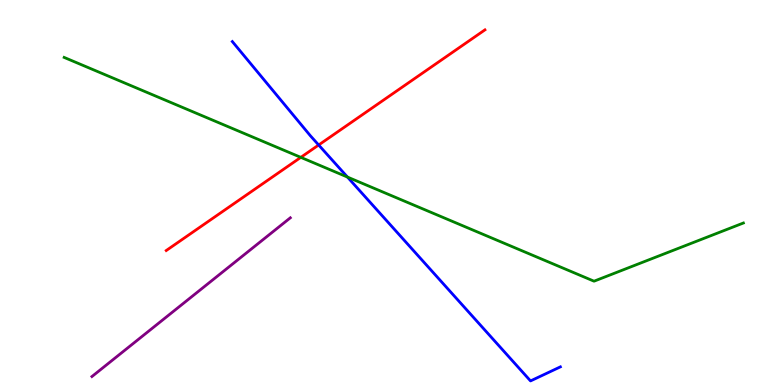[{'lines': ['blue', 'red'], 'intersections': [{'x': 4.11, 'y': 6.23}]}, {'lines': ['green', 'red'], 'intersections': [{'x': 3.88, 'y': 5.91}]}, {'lines': ['purple', 'red'], 'intersections': []}, {'lines': ['blue', 'green'], 'intersections': [{'x': 4.48, 'y': 5.4}]}, {'lines': ['blue', 'purple'], 'intersections': []}, {'lines': ['green', 'purple'], 'intersections': []}]